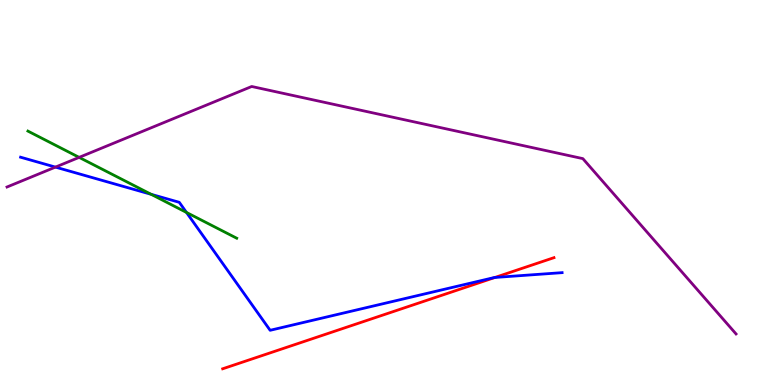[{'lines': ['blue', 'red'], 'intersections': [{'x': 6.39, 'y': 2.79}]}, {'lines': ['green', 'red'], 'intersections': []}, {'lines': ['purple', 'red'], 'intersections': []}, {'lines': ['blue', 'green'], 'intersections': [{'x': 1.95, 'y': 4.95}, {'x': 2.41, 'y': 4.48}]}, {'lines': ['blue', 'purple'], 'intersections': [{'x': 0.715, 'y': 5.66}]}, {'lines': ['green', 'purple'], 'intersections': [{'x': 1.02, 'y': 5.91}]}]